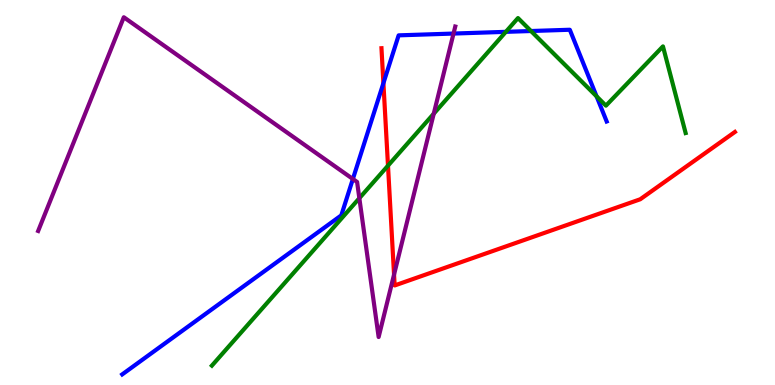[{'lines': ['blue', 'red'], 'intersections': [{'x': 4.95, 'y': 7.84}]}, {'lines': ['green', 'red'], 'intersections': [{'x': 5.01, 'y': 5.7}]}, {'lines': ['purple', 'red'], 'intersections': [{'x': 5.08, 'y': 2.87}]}, {'lines': ['blue', 'green'], 'intersections': [{'x': 6.53, 'y': 9.17}, {'x': 6.85, 'y': 9.19}, {'x': 7.7, 'y': 7.5}]}, {'lines': ['blue', 'purple'], 'intersections': [{'x': 4.55, 'y': 5.35}, {'x': 5.85, 'y': 9.13}]}, {'lines': ['green', 'purple'], 'intersections': [{'x': 4.64, 'y': 4.85}, {'x': 5.6, 'y': 7.05}]}]